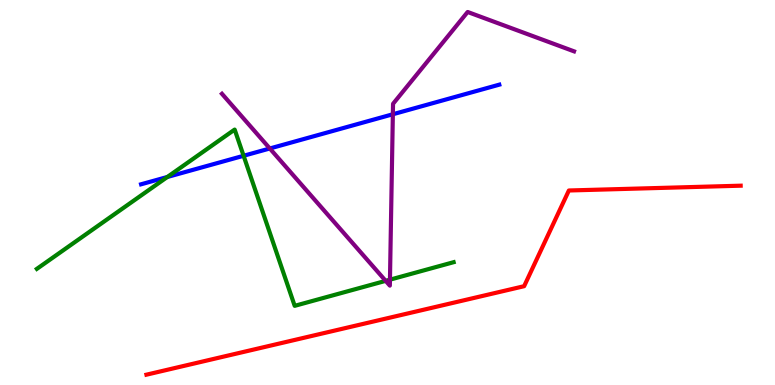[{'lines': ['blue', 'red'], 'intersections': []}, {'lines': ['green', 'red'], 'intersections': []}, {'lines': ['purple', 'red'], 'intersections': []}, {'lines': ['blue', 'green'], 'intersections': [{'x': 2.16, 'y': 5.4}, {'x': 3.14, 'y': 5.95}]}, {'lines': ['blue', 'purple'], 'intersections': [{'x': 3.48, 'y': 6.14}, {'x': 5.07, 'y': 7.03}]}, {'lines': ['green', 'purple'], 'intersections': [{'x': 4.98, 'y': 2.71}, {'x': 5.03, 'y': 2.74}]}]